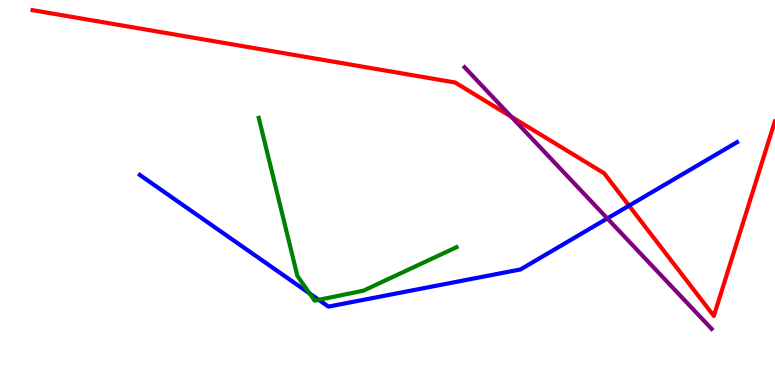[{'lines': ['blue', 'red'], 'intersections': [{'x': 8.12, 'y': 4.66}]}, {'lines': ['green', 'red'], 'intersections': []}, {'lines': ['purple', 'red'], 'intersections': [{'x': 6.6, 'y': 6.97}]}, {'lines': ['blue', 'green'], 'intersections': [{'x': 4.0, 'y': 2.38}, {'x': 4.11, 'y': 2.21}]}, {'lines': ['blue', 'purple'], 'intersections': [{'x': 7.84, 'y': 4.33}]}, {'lines': ['green', 'purple'], 'intersections': []}]